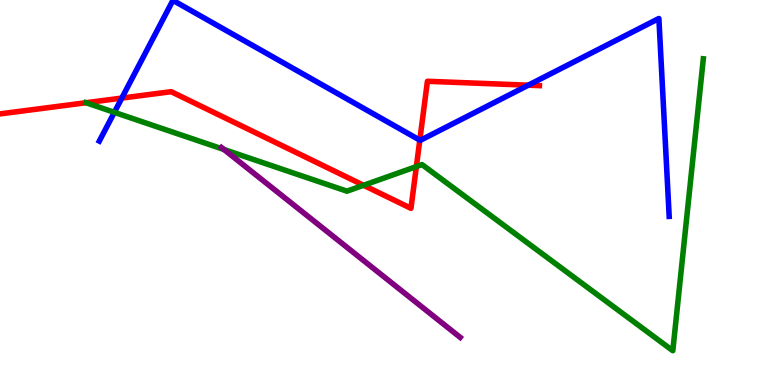[{'lines': ['blue', 'red'], 'intersections': [{'x': 1.57, 'y': 7.45}, {'x': 5.42, 'y': 6.36}, {'x': 6.82, 'y': 7.79}]}, {'lines': ['green', 'red'], 'intersections': [{'x': 1.11, 'y': 7.33}, {'x': 4.69, 'y': 5.19}, {'x': 5.37, 'y': 5.67}]}, {'lines': ['purple', 'red'], 'intersections': []}, {'lines': ['blue', 'green'], 'intersections': [{'x': 1.48, 'y': 7.08}]}, {'lines': ['blue', 'purple'], 'intersections': []}, {'lines': ['green', 'purple'], 'intersections': [{'x': 2.89, 'y': 6.12}]}]